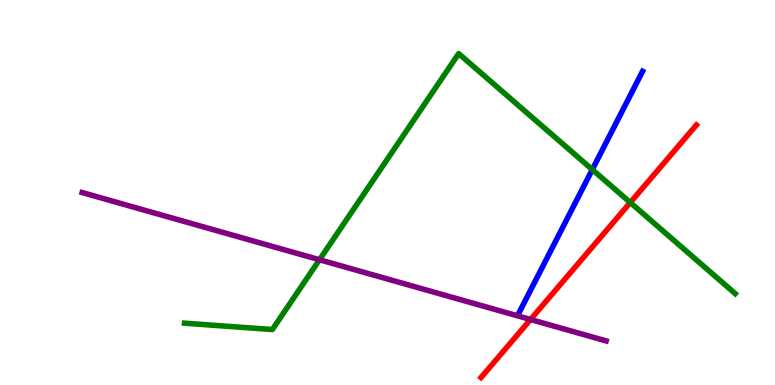[{'lines': ['blue', 'red'], 'intersections': []}, {'lines': ['green', 'red'], 'intersections': [{'x': 8.13, 'y': 4.74}]}, {'lines': ['purple', 'red'], 'intersections': [{'x': 6.85, 'y': 1.7}]}, {'lines': ['blue', 'green'], 'intersections': [{'x': 7.64, 'y': 5.6}]}, {'lines': ['blue', 'purple'], 'intersections': []}, {'lines': ['green', 'purple'], 'intersections': [{'x': 4.12, 'y': 3.25}]}]